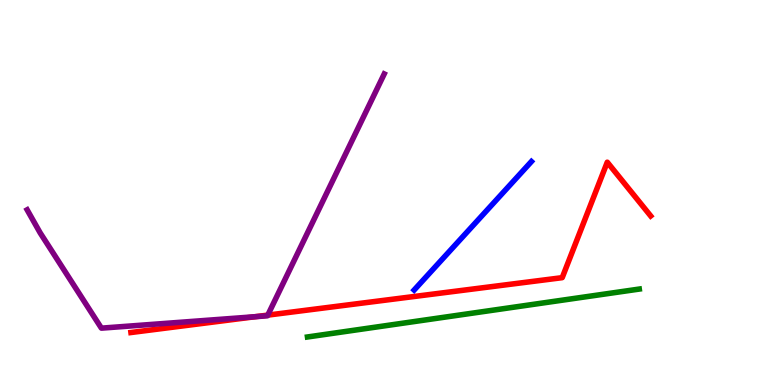[{'lines': ['blue', 'red'], 'intersections': []}, {'lines': ['green', 'red'], 'intersections': []}, {'lines': ['purple', 'red'], 'intersections': [{'x': 3.3, 'y': 1.77}, {'x': 3.46, 'y': 1.82}]}, {'lines': ['blue', 'green'], 'intersections': []}, {'lines': ['blue', 'purple'], 'intersections': []}, {'lines': ['green', 'purple'], 'intersections': []}]